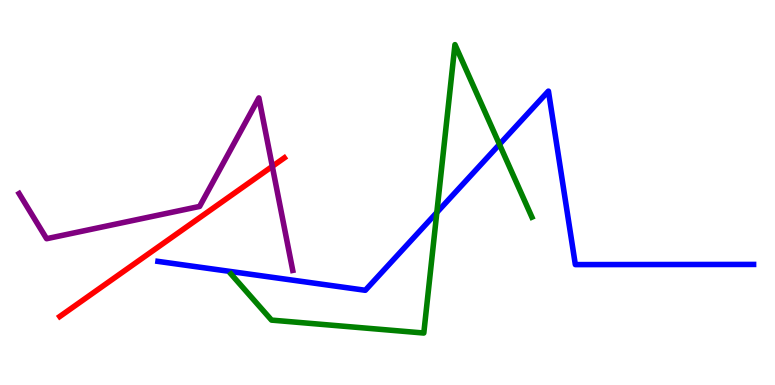[{'lines': ['blue', 'red'], 'intersections': []}, {'lines': ['green', 'red'], 'intersections': []}, {'lines': ['purple', 'red'], 'intersections': [{'x': 3.51, 'y': 5.68}]}, {'lines': ['blue', 'green'], 'intersections': [{'x': 5.64, 'y': 4.48}, {'x': 6.44, 'y': 6.25}]}, {'lines': ['blue', 'purple'], 'intersections': []}, {'lines': ['green', 'purple'], 'intersections': []}]